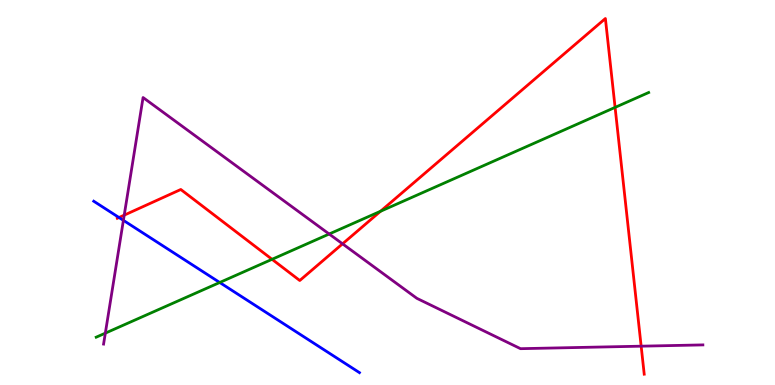[{'lines': ['blue', 'red'], 'intersections': [{'x': 1.54, 'y': 4.35}]}, {'lines': ['green', 'red'], 'intersections': [{'x': 3.51, 'y': 3.26}, {'x': 4.91, 'y': 4.51}, {'x': 7.94, 'y': 7.21}]}, {'lines': ['purple', 'red'], 'intersections': [{'x': 1.6, 'y': 4.41}, {'x': 4.42, 'y': 3.67}, {'x': 8.27, 'y': 1.01}]}, {'lines': ['blue', 'green'], 'intersections': [{'x': 2.84, 'y': 2.66}]}, {'lines': ['blue', 'purple'], 'intersections': [{'x': 1.59, 'y': 4.28}]}, {'lines': ['green', 'purple'], 'intersections': [{'x': 1.36, 'y': 1.35}, {'x': 4.25, 'y': 3.92}]}]